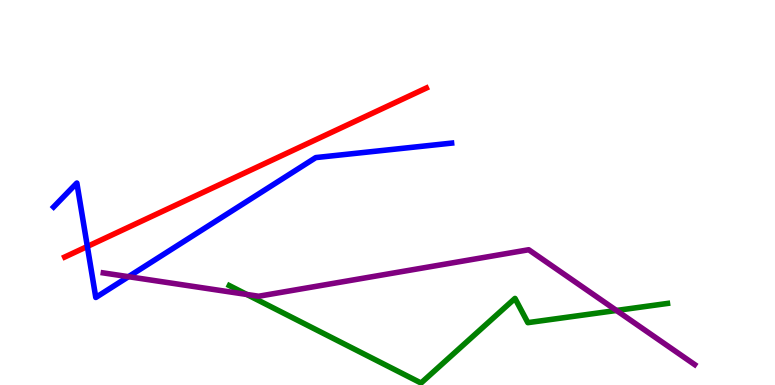[{'lines': ['blue', 'red'], 'intersections': [{'x': 1.13, 'y': 3.6}]}, {'lines': ['green', 'red'], 'intersections': []}, {'lines': ['purple', 'red'], 'intersections': []}, {'lines': ['blue', 'green'], 'intersections': []}, {'lines': ['blue', 'purple'], 'intersections': [{'x': 1.66, 'y': 2.81}]}, {'lines': ['green', 'purple'], 'intersections': [{'x': 3.18, 'y': 2.35}, {'x': 7.95, 'y': 1.94}]}]